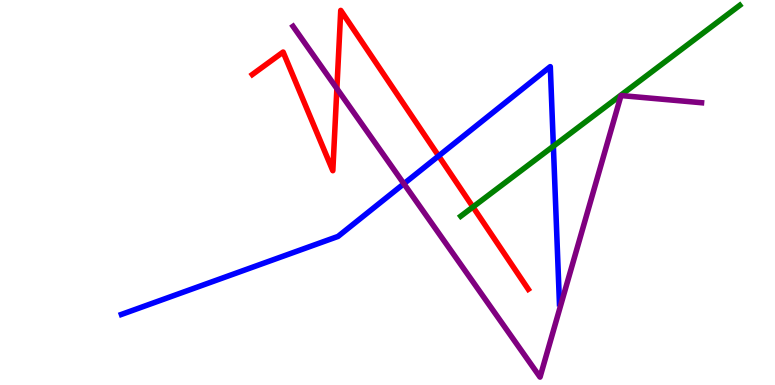[{'lines': ['blue', 'red'], 'intersections': [{'x': 5.66, 'y': 5.95}]}, {'lines': ['green', 'red'], 'intersections': [{'x': 6.1, 'y': 4.62}]}, {'lines': ['purple', 'red'], 'intersections': [{'x': 4.35, 'y': 7.7}]}, {'lines': ['blue', 'green'], 'intersections': [{'x': 7.14, 'y': 6.2}]}, {'lines': ['blue', 'purple'], 'intersections': [{'x': 5.21, 'y': 5.23}]}, {'lines': ['green', 'purple'], 'intersections': []}]